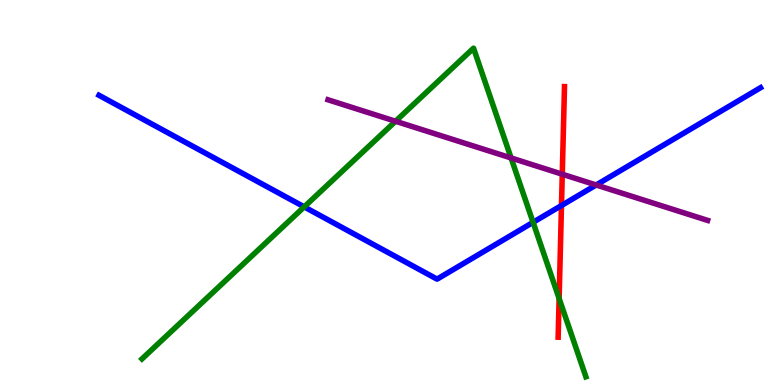[{'lines': ['blue', 'red'], 'intersections': [{'x': 7.24, 'y': 4.66}]}, {'lines': ['green', 'red'], 'intersections': [{'x': 7.21, 'y': 2.25}]}, {'lines': ['purple', 'red'], 'intersections': [{'x': 7.26, 'y': 5.47}]}, {'lines': ['blue', 'green'], 'intersections': [{'x': 3.93, 'y': 4.63}, {'x': 6.88, 'y': 4.23}]}, {'lines': ['blue', 'purple'], 'intersections': [{'x': 7.69, 'y': 5.2}]}, {'lines': ['green', 'purple'], 'intersections': [{'x': 5.1, 'y': 6.85}, {'x': 6.59, 'y': 5.9}]}]